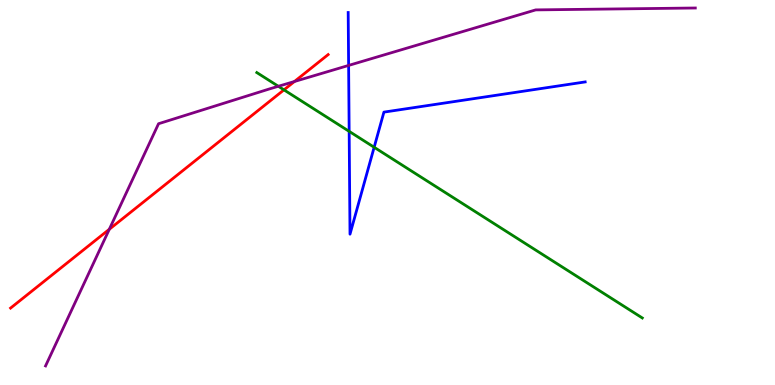[{'lines': ['blue', 'red'], 'intersections': []}, {'lines': ['green', 'red'], 'intersections': [{'x': 3.66, 'y': 7.67}]}, {'lines': ['purple', 'red'], 'intersections': [{'x': 1.41, 'y': 4.04}, {'x': 3.8, 'y': 7.88}]}, {'lines': ['blue', 'green'], 'intersections': [{'x': 4.51, 'y': 6.59}, {'x': 4.83, 'y': 6.17}]}, {'lines': ['blue', 'purple'], 'intersections': [{'x': 4.5, 'y': 8.3}]}, {'lines': ['green', 'purple'], 'intersections': [{'x': 3.59, 'y': 7.76}]}]